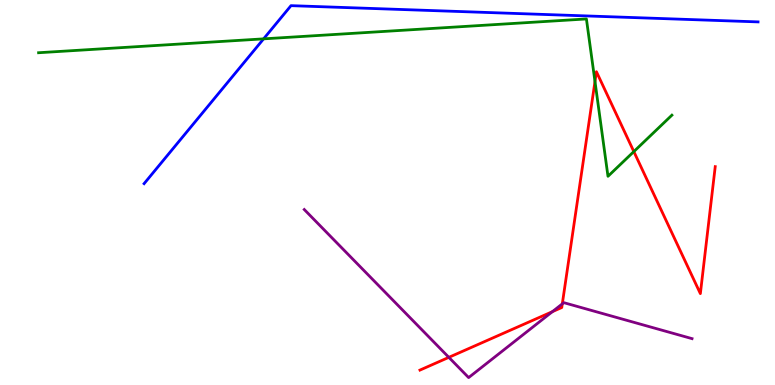[{'lines': ['blue', 'red'], 'intersections': []}, {'lines': ['green', 'red'], 'intersections': [{'x': 7.68, 'y': 7.88}, {'x': 8.18, 'y': 6.06}]}, {'lines': ['purple', 'red'], 'intersections': [{'x': 5.79, 'y': 0.718}, {'x': 7.13, 'y': 1.9}, {'x': 7.26, 'y': 2.11}]}, {'lines': ['blue', 'green'], 'intersections': [{'x': 3.4, 'y': 8.99}]}, {'lines': ['blue', 'purple'], 'intersections': []}, {'lines': ['green', 'purple'], 'intersections': []}]